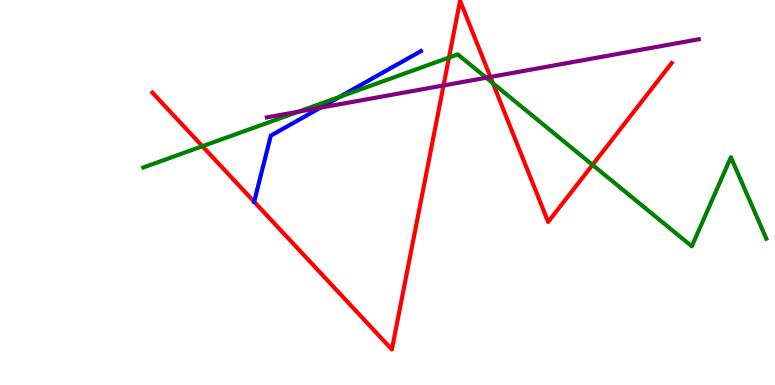[{'lines': ['blue', 'red'], 'intersections': [{'x': 3.28, 'y': 4.76}]}, {'lines': ['green', 'red'], 'intersections': [{'x': 2.61, 'y': 6.2}, {'x': 5.79, 'y': 8.5}, {'x': 6.36, 'y': 7.84}, {'x': 7.65, 'y': 5.72}]}, {'lines': ['purple', 'red'], 'intersections': [{'x': 5.72, 'y': 7.78}, {'x': 6.33, 'y': 8.0}]}, {'lines': ['blue', 'green'], 'intersections': [{'x': 4.38, 'y': 7.48}]}, {'lines': ['blue', 'purple'], 'intersections': [{'x': 4.13, 'y': 7.2}]}, {'lines': ['green', 'purple'], 'intersections': [{'x': 3.85, 'y': 7.1}, {'x': 6.27, 'y': 7.98}]}]